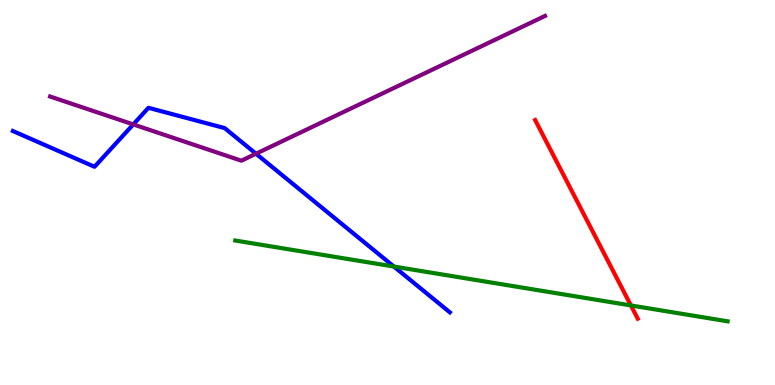[{'lines': ['blue', 'red'], 'intersections': []}, {'lines': ['green', 'red'], 'intersections': [{'x': 8.14, 'y': 2.07}]}, {'lines': ['purple', 'red'], 'intersections': []}, {'lines': ['blue', 'green'], 'intersections': [{'x': 5.08, 'y': 3.08}]}, {'lines': ['blue', 'purple'], 'intersections': [{'x': 1.72, 'y': 6.77}, {'x': 3.3, 'y': 6.01}]}, {'lines': ['green', 'purple'], 'intersections': []}]